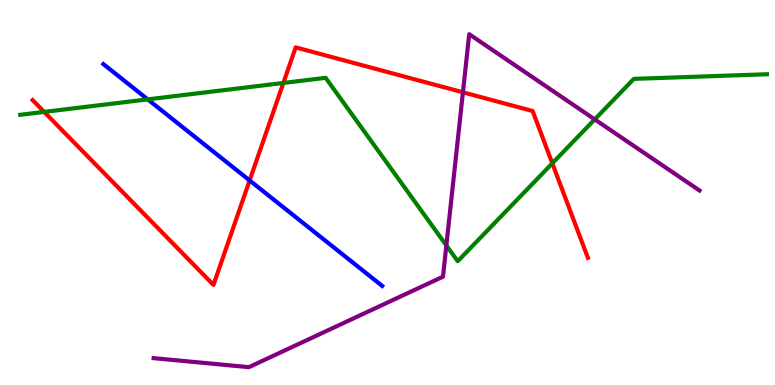[{'lines': ['blue', 'red'], 'intersections': [{'x': 3.22, 'y': 5.31}]}, {'lines': ['green', 'red'], 'intersections': [{'x': 0.57, 'y': 7.09}, {'x': 3.66, 'y': 7.85}, {'x': 7.13, 'y': 5.76}]}, {'lines': ['purple', 'red'], 'intersections': [{'x': 5.97, 'y': 7.6}]}, {'lines': ['blue', 'green'], 'intersections': [{'x': 1.91, 'y': 7.42}]}, {'lines': ['blue', 'purple'], 'intersections': []}, {'lines': ['green', 'purple'], 'intersections': [{'x': 5.76, 'y': 3.63}, {'x': 7.67, 'y': 6.9}]}]